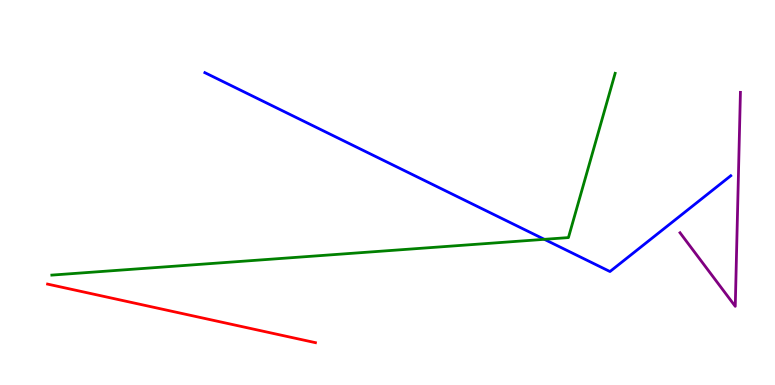[{'lines': ['blue', 'red'], 'intersections': []}, {'lines': ['green', 'red'], 'intersections': []}, {'lines': ['purple', 'red'], 'intersections': []}, {'lines': ['blue', 'green'], 'intersections': [{'x': 7.02, 'y': 3.78}]}, {'lines': ['blue', 'purple'], 'intersections': []}, {'lines': ['green', 'purple'], 'intersections': []}]